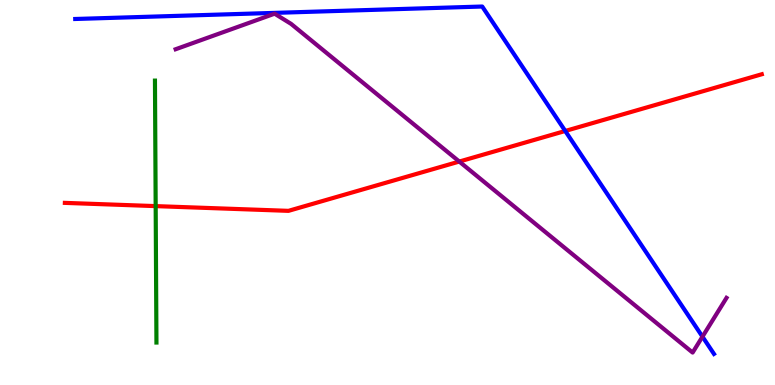[{'lines': ['blue', 'red'], 'intersections': [{'x': 7.29, 'y': 6.6}]}, {'lines': ['green', 'red'], 'intersections': [{'x': 2.01, 'y': 4.65}]}, {'lines': ['purple', 'red'], 'intersections': [{'x': 5.93, 'y': 5.8}]}, {'lines': ['blue', 'green'], 'intersections': []}, {'lines': ['blue', 'purple'], 'intersections': [{'x': 9.06, 'y': 1.26}]}, {'lines': ['green', 'purple'], 'intersections': []}]